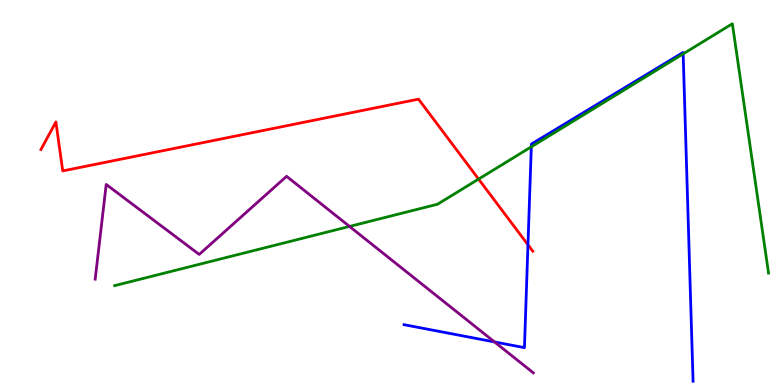[{'lines': ['blue', 'red'], 'intersections': [{'x': 6.81, 'y': 3.64}]}, {'lines': ['green', 'red'], 'intersections': [{'x': 6.18, 'y': 5.35}]}, {'lines': ['purple', 'red'], 'intersections': []}, {'lines': ['blue', 'green'], 'intersections': [{'x': 6.86, 'y': 6.19}, {'x': 8.81, 'y': 8.6}]}, {'lines': ['blue', 'purple'], 'intersections': [{'x': 6.38, 'y': 1.12}]}, {'lines': ['green', 'purple'], 'intersections': [{'x': 4.51, 'y': 4.12}]}]